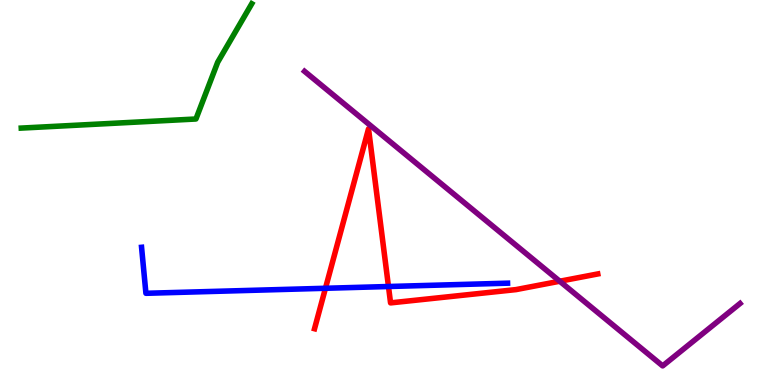[{'lines': ['blue', 'red'], 'intersections': [{'x': 4.2, 'y': 2.51}, {'x': 5.01, 'y': 2.56}]}, {'lines': ['green', 'red'], 'intersections': []}, {'lines': ['purple', 'red'], 'intersections': [{'x': 7.22, 'y': 2.7}]}, {'lines': ['blue', 'green'], 'intersections': []}, {'lines': ['blue', 'purple'], 'intersections': []}, {'lines': ['green', 'purple'], 'intersections': []}]